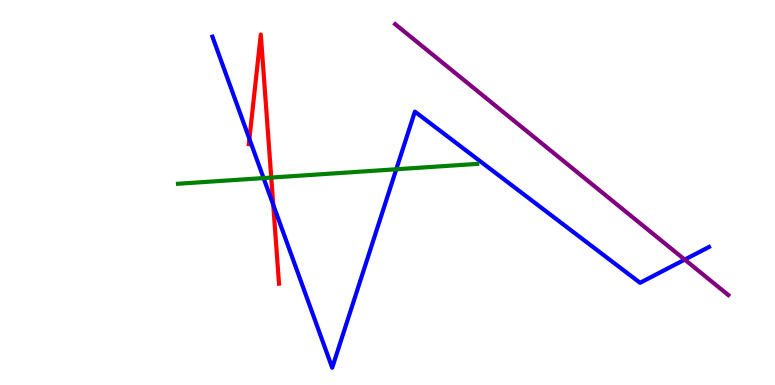[{'lines': ['blue', 'red'], 'intersections': [{'x': 3.22, 'y': 6.39}, {'x': 3.53, 'y': 4.68}]}, {'lines': ['green', 'red'], 'intersections': [{'x': 3.5, 'y': 5.39}]}, {'lines': ['purple', 'red'], 'intersections': []}, {'lines': ['blue', 'green'], 'intersections': [{'x': 3.4, 'y': 5.37}, {'x': 5.11, 'y': 5.6}]}, {'lines': ['blue', 'purple'], 'intersections': [{'x': 8.84, 'y': 3.26}]}, {'lines': ['green', 'purple'], 'intersections': []}]